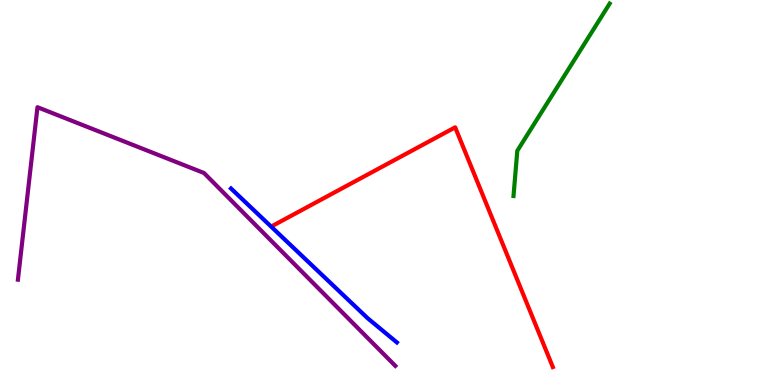[{'lines': ['blue', 'red'], 'intersections': []}, {'lines': ['green', 'red'], 'intersections': []}, {'lines': ['purple', 'red'], 'intersections': []}, {'lines': ['blue', 'green'], 'intersections': []}, {'lines': ['blue', 'purple'], 'intersections': []}, {'lines': ['green', 'purple'], 'intersections': []}]